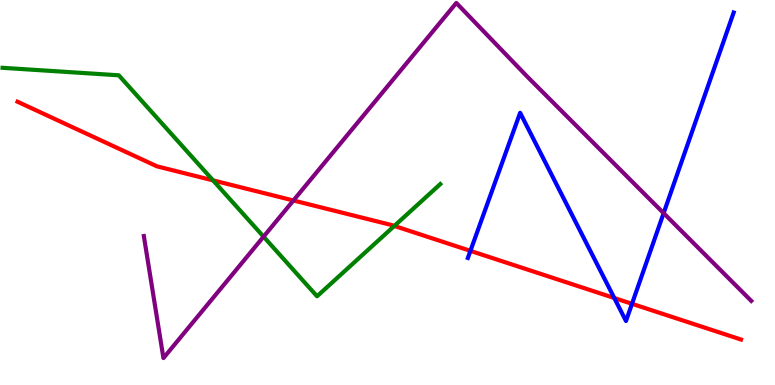[{'lines': ['blue', 'red'], 'intersections': [{'x': 6.07, 'y': 3.48}, {'x': 7.93, 'y': 2.26}, {'x': 8.15, 'y': 2.11}]}, {'lines': ['green', 'red'], 'intersections': [{'x': 2.75, 'y': 5.31}, {'x': 5.09, 'y': 4.13}]}, {'lines': ['purple', 'red'], 'intersections': [{'x': 3.79, 'y': 4.79}]}, {'lines': ['blue', 'green'], 'intersections': []}, {'lines': ['blue', 'purple'], 'intersections': [{'x': 8.56, 'y': 4.46}]}, {'lines': ['green', 'purple'], 'intersections': [{'x': 3.4, 'y': 3.85}]}]